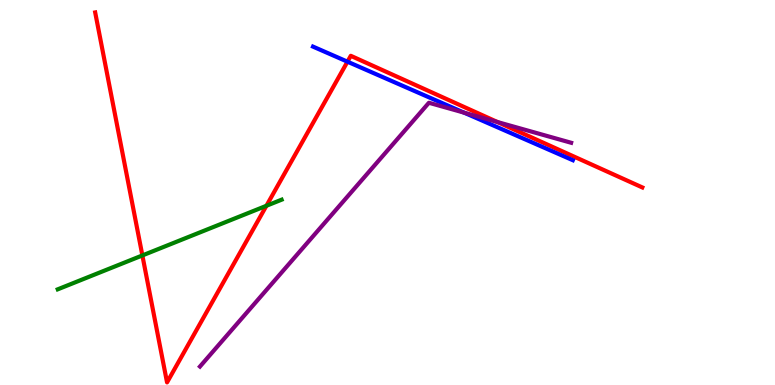[{'lines': ['blue', 'red'], 'intersections': [{'x': 4.48, 'y': 8.4}]}, {'lines': ['green', 'red'], 'intersections': [{'x': 1.84, 'y': 3.37}, {'x': 3.44, 'y': 4.66}]}, {'lines': ['purple', 'red'], 'intersections': [{'x': 6.42, 'y': 6.83}]}, {'lines': ['blue', 'green'], 'intersections': []}, {'lines': ['blue', 'purple'], 'intersections': [{'x': 5.99, 'y': 7.07}]}, {'lines': ['green', 'purple'], 'intersections': []}]